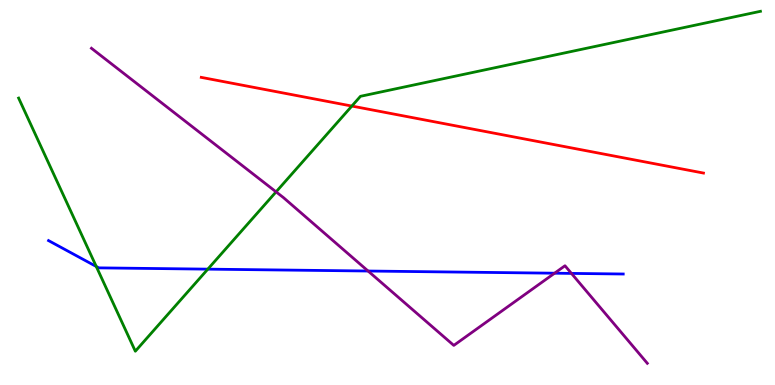[{'lines': ['blue', 'red'], 'intersections': []}, {'lines': ['green', 'red'], 'intersections': [{'x': 4.54, 'y': 7.25}]}, {'lines': ['purple', 'red'], 'intersections': []}, {'lines': ['blue', 'green'], 'intersections': [{'x': 1.24, 'y': 3.08}, {'x': 2.68, 'y': 3.01}]}, {'lines': ['blue', 'purple'], 'intersections': [{'x': 4.75, 'y': 2.96}, {'x': 7.16, 'y': 2.9}, {'x': 7.37, 'y': 2.9}]}, {'lines': ['green', 'purple'], 'intersections': [{'x': 3.56, 'y': 5.02}]}]